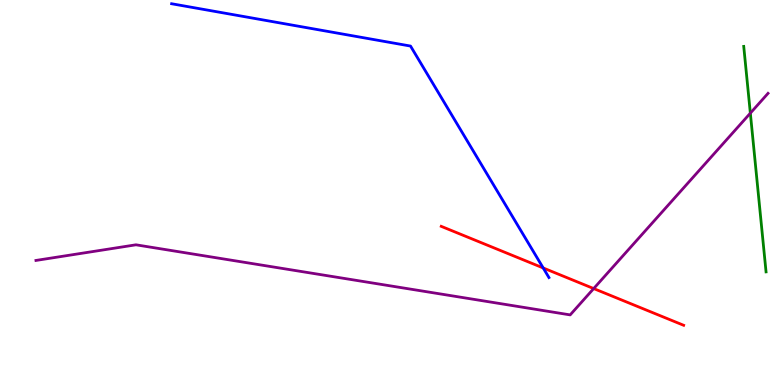[{'lines': ['blue', 'red'], 'intersections': [{'x': 7.01, 'y': 3.04}]}, {'lines': ['green', 'red'], 'intersections': []}, {'lines': ['purple', 'red'], 'intersections': [{'x': 7.66, 'y': 2.5}]}, {'lines': ['blue', 'green'], 'intersections': []}, {'lines': ['blue', 'purple'], 'intersections': []}, {'lines': ['green', 'purple'], 'intersections': [{'x': 9.68, 'y': 7.06}]}]